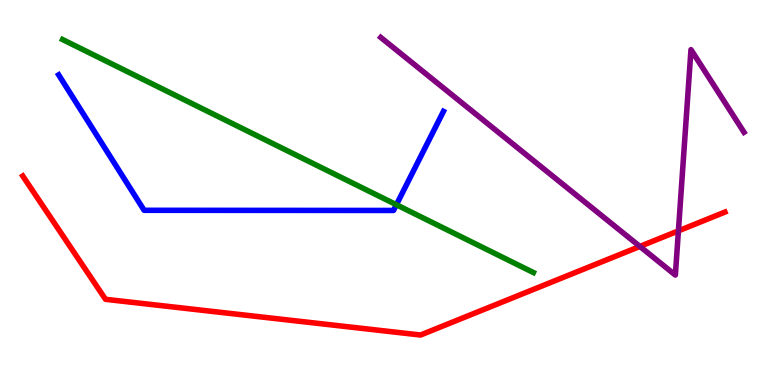[{'lines': ['blue', 'red'], 'intersections': []}, {'lines': ['green', 'red'], 'intersections': []}, {'lines': ['purple', 'red'], 'intersections': [{'x': 8.26, 'y': 3.6}, {'x': 8.75, 'y': 4.0}]}, {'lines': ['blue', 'green'], 'intersections': [{'x': 5.11, 'y': 4.68}]}, {'lines': ['blue', 'purple'], 'intersections': []}, {'lines': ['green', 'purple'], 'intersections': []}]